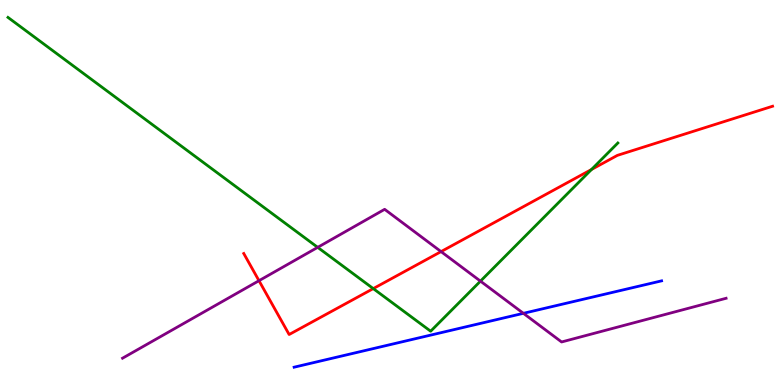[{'lines': ['blue', 'red'], 'intersections': []}, {'lines': ['green', 'red'], 'intersections': [{'x': 4.82, 'y': 2.5}, {'x': 7.63, 'y': 5.6}]}, {'lines': ['purple', 'red'], 'intersections': [{'x': 3.34, 'y': 2.71}, {'x': 5.69, 'y': 3.46}]}, {'lines': ['blue', 'green'], 'intersections': []}, {'lines': ['blue', 'purple'], 'intersections': [{'x': 6.75, 'y': 1.86}]}, {'lines': ['green', 'purple'], 'intersections': [{'x': 4.1, 'y': 3.58}, {'x': 6.2, 'y': 2.7}]}]